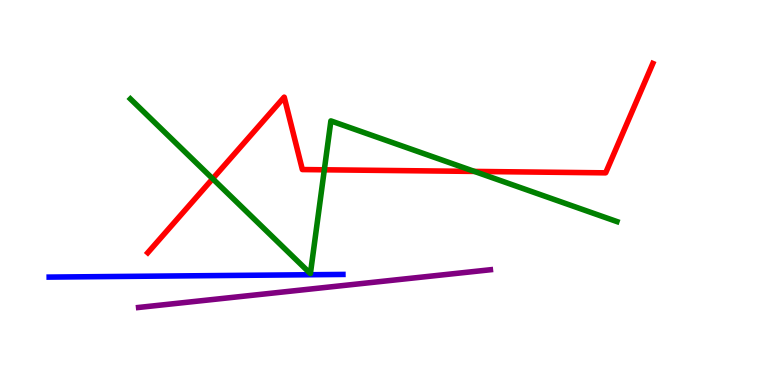[{'lines': ['blue', 'red'], 'intersections': []}, {'lines': ['green', 'red'], 'intersections': [{'x': 2.74, 'y': 5.36}, {'x': 4.18, 'y': 5.59}, {'x': 6.12, 'y': 5.55}]}, {'lines': ['purple', 'red'], 'intersections': []}, {'lines': ['blue', 'green'], 'intersections': []}, {'lines': ['blue', 'purple'], 'intersections': []}, {'lines': ['green', 'purple'], 'intersections': []}]